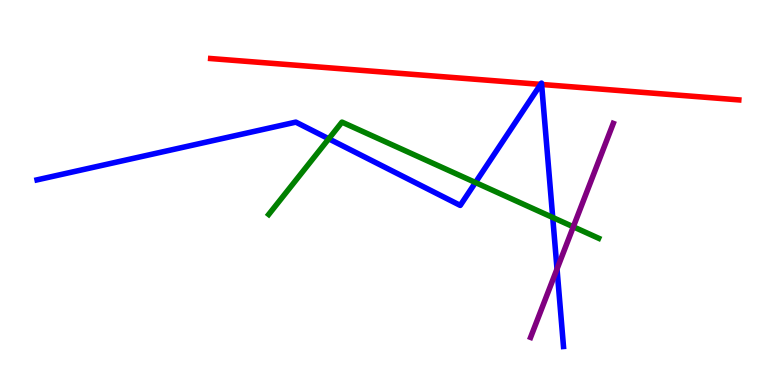[{'lines': ['blue', 'red'], 'intersections': [{'x': 6.98, 'y': 7.81}, {'x': 6.99, 'y': 7.81}]}, {'lines': ['green', 'red'], 'intersections': []}, {'lines': ['purple', 'red'], 'intersections': []}, {'lines': ['blue', 'green'], 'intersections': [{'x': 4.24, 'y': 6.39}, {'x': 6.13, 'y': 5.26}, {'x': 7.13, 'y': 4.35}]}, {'lines': ['blue', 'purple'], 'intersections': [{'x': 7.19, 'y': 3.01}]}, {'lines': ['green', 'purple'], 'intersections': [{'x': 7.4, 'y': 4.11}]}]